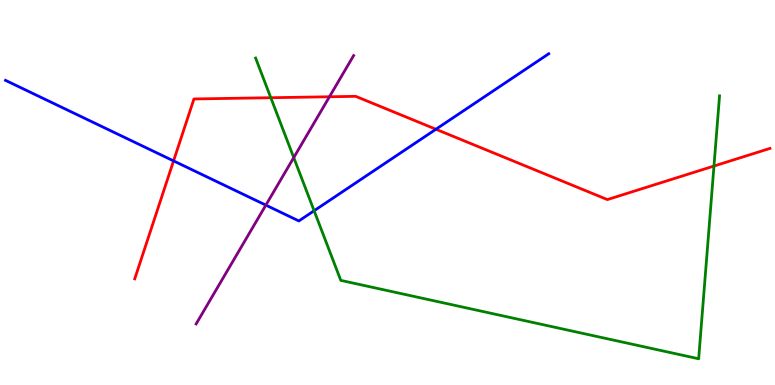[{'lines': ['blue', 'red'], 'intersections': [{'x': 2.24, 'y': 5.82}, {'x': 5.62, 'y': 6.64}]}, {'lines': ['green', 'red'], 'intersections': [{'x': 3.49, 'y': 7.46}, {'x': 9.21, 'y': 5.69}]}, {'lines': ['purple', 'red'], 'intersections': [{'x': 4.25, 'y': 7.49}]}, {'lines': ['blue', 'green'], 'intersections': [{'x': 4.05, 'y': 4.53}]}, {'lines': ['blue', 'purple'], 'intersections': [{'x': 3.43, 'y': 4.67}]}, {'lines': ['green', 'purple'], 'intersections': [{'x': 3.79, 'y': 5.91}]}]